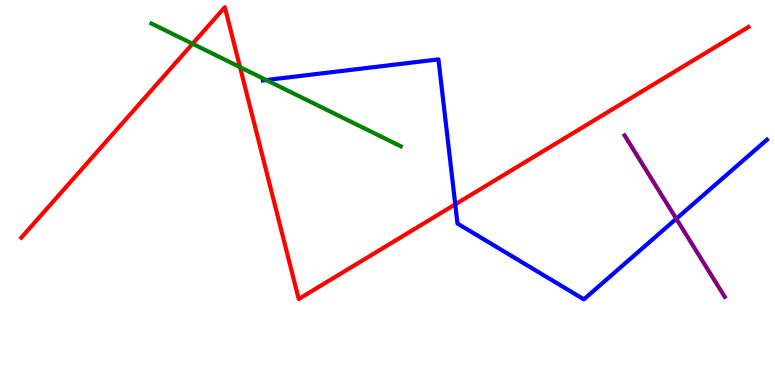[{'lines': ['blue', 'red'], 'intersections': [{'x': 5.87, 'y': 4.69}]}, {'lines': ['green', 'red'], 'intersections': [{'x': 2.48, 'y': 8.86}, {'x': 3.1, 'y': 8.26}]}, {'lines': ['purple', 'red'], 'intersections': []}, {'lines': ['blue', 'green'], 'intersections': [{'x': 3.44, 'y': 7.92}]}, {'lines': ['blue', 'purple'], 'intersections': [{'x': 8.73, 'y': 4.32}]}, {'lines': ['green', 'purple'], 'intersections': []}]